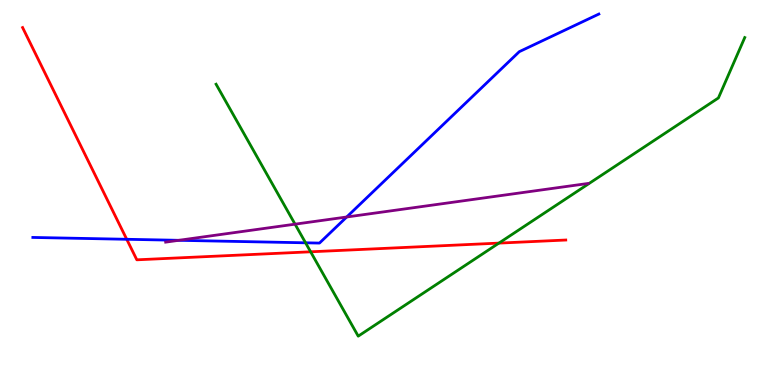[{'lines': ['blue', 'red'], 'intersections': [{'x': 1.64, 'y': 3.78}]}, {'lines': ['green', 'red'], 'intersections': [{'x': 4.01, 'y': 3.46}, {'x': 6.44, 'y': 3.69}]}, {'lines': ['purple', 'red'], 'intersections': []}, {'lines': ['blue', 'green'], 'intersections': [{'x': 3.94, 'y': 3.69}]}, {'lines': ['blue', 'purple'], 'intersections': [{'x': 2.31, 'y': 3.76}, {'x': 4.47, 'y': 4.36}]}, {'lines': ['green', 'purple'], 'intersections': [{'x': 3.81, 'y': 4.18}]}]